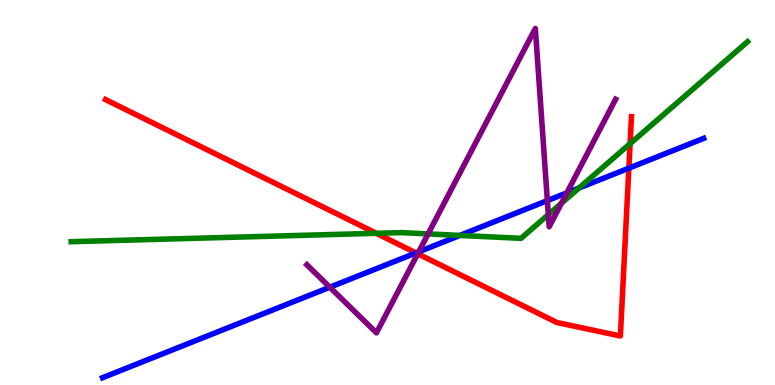[{'lines': ['blue', 'red'], 'intersections': [{'x': 5.37, 'y': 3.43}, {'x': 8.11, 'y': 5.63}]}, {'lines': ['green', 'red'], 'intersections': [{'x': 4.86, 'y': 3.94}, {'x': 8.13, 'y': 6.27}]}, {'lines': ['purple', 'red'], 'intersections': [{'x': 5.39, 'y': 3.41}]}, {'lines': ['blue', 'green'], 'intersections': [{'x': 5.93, 'y': 3.89}, {'x': 7.47, 'y': 5.12}]}, {'lines': ['blue', 'purple'], 'intersections': [{'x': 4.26, 'y': 2.54}, {'x': 5.4, 'y': 3.46}, {'x': 7.06, 'y': 4.79}, {'x': 7.31, 'y': 4.99}]}, {'lines': ['green', 'purple'], 'intersections': [{'x': 5.52, 'y': 3.92}, {'x': 7.08, 'y': 4.43}, {'x': 7.24, 'y': 4.72}]}]